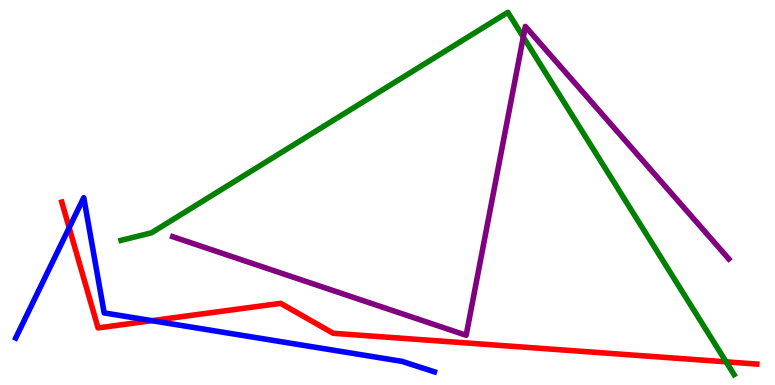[{'lines': ['blue', 'red'], 'intersections': [{'x': 0.893, 'y': 4.08}, {'x': 1.96, 'y': 1.67}]}, {'lines': ['green', 'red'], 'intersections': [{'x': 9.37, 'y': 0.602}]}, {'lines': ['purple', 'red'], 'intersections': []}, {'lines': ['blue', 'green'], 'intersections': []}, {'lines': ['blue', 'purple'], 'intersections': []}, {'lines': ['green', 'purple'], 'intersections': [{'x': 6.75, 'y': 9.04}]}]